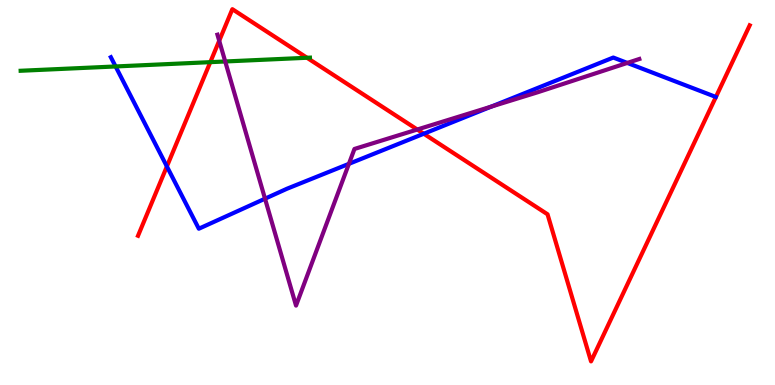[{'lines': ['blue', 'red'], 'intersections': [{'x': 2.15, 'y': 5.68}, {'x': 5.47, 'y': 6.53}]}, {'lines': ['green', 'red'], 'intersections': [{'x': 2.71, 'y': 8.39}, {'x': 3.96, 'y': 8.5}]}, {'lines': ['purple', 'red'], 'intersections': [{'x': 2.83, 'y': 8.94}, {'x': 5.38, 'y': 6.64}]}, {'lines': ['blue', 'green'], 'intersections': [{'x': 1.49, 'y': 8.27}]}, {'lines': ['blue', 'purple'], 'intersections': [{'x': 3.42, 'y': 4.84}, {'x': 4.5, 'y': 5.74}, {'x': 6.34, 'y': 7.23}, {'x': 8.09, 'y': 8.37}]}, {'lines': ['green', 'purple'], 'intersections': [{'x': 2.91, 'y': 8.4}]}]